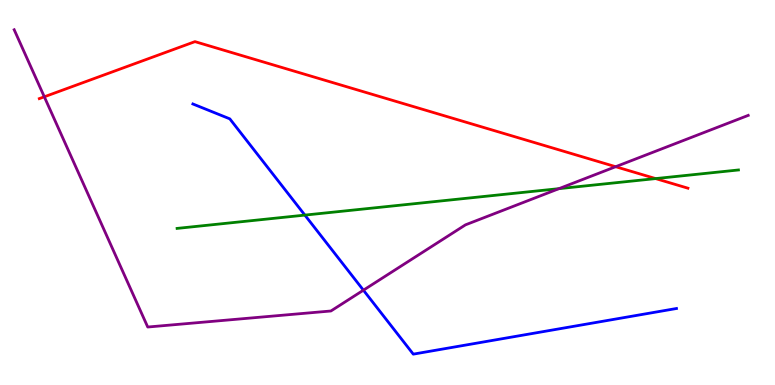[{'lines': ['blue', 'red'], 'intersections': []}, {'lines': ['green', 'red'], 'intersections': [{'x': 8.46, 'y': 5.36}]}, {'lines': ['purple', 'red'], 'intersections': [{'x': 0.572, 'y': 7.49}, {'x': 7.94, 'y': 5.67}]}, {'lines': ['blue', 'green'], 'intersections': [{'x': 3.93, 'y': 4.41}]}, {'lines': ['blue', 'purple'], 'intersections': [{'x': 4.69, 'y': 2.46}]}, {'lines': ['green', 'purple'], 'intersections': [{'x': 7.21, 'y': 5.1}]}]